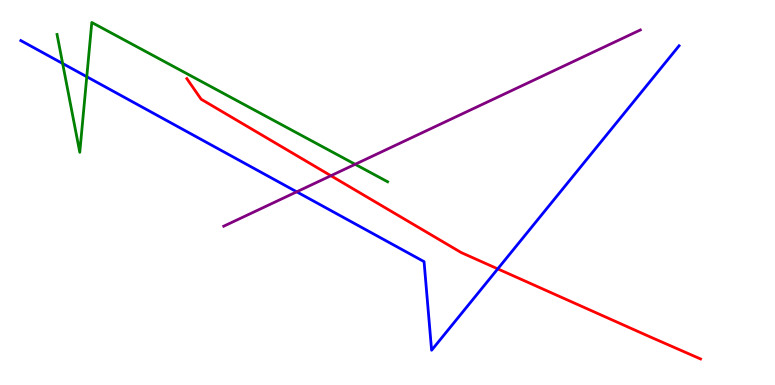[{'lines': ['blue', 'red'], 'intersections': [{'x': 6.42, 'y': 3.02}]}, {'lines': ['green', 'red'], 'intersections': []}, {'lines': ['purple', 'red'], 'intersections': [{'x': 4.27, 'y': 5.44}]}, {'lines': ['blue', 'green'], 'intersections': [{'x': 0.808, 'y': 8.35}, {'x': 1.12, 'y': 8.01}]}, {'lines': ['blue', 'purple'], 'intersections': [{'x': 3.83, 'y': 5.02}]}, {'lines': ['green', 'purple'], 'intersections': [{'x': 4.58, 'y': 5.73}]}]